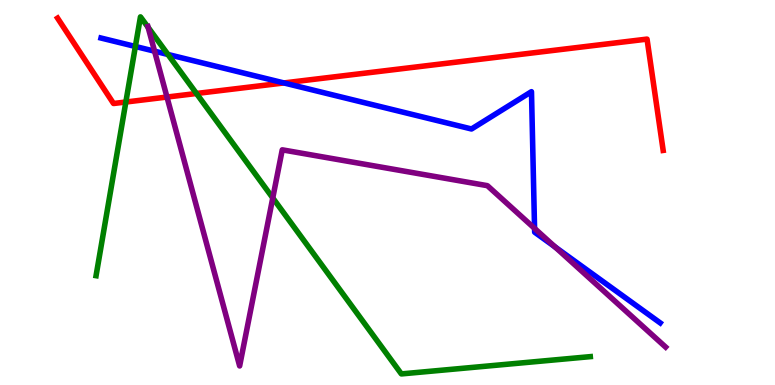[{'lines': ['blue', 'red'], 'intersections': [{'x': 3.66, 'y': 7.85}]}, {'lines': ['green', 'red'], 'intersections': [{'x': 1.62, 'y': 7.35}, {'x': 2.53, 'y': 7.57}]}, {'lines': ['purple', 'red'], 'intersections': [{'x': 2.15, 'y': 7.48}]}, {'lines': ['blue', 'green'], 'intersections': [{'x': 1.75, 'y': 8.79}, {'x': 2.17, 'y': 8.59}]}, {'lines': ['blue', 'purple'], 'intersections': [{'x': 1.99, 'y': 8.67}, {'x': 6.9, 'y': 4.07}, {'x': 7.16, 'y': 3.59}]}, {'lines': ['green', 'purple'], 'intersections': [{'x': 1.91, 'y': 9.29}, {'x': 3.52, 'y': 4.86}]}]